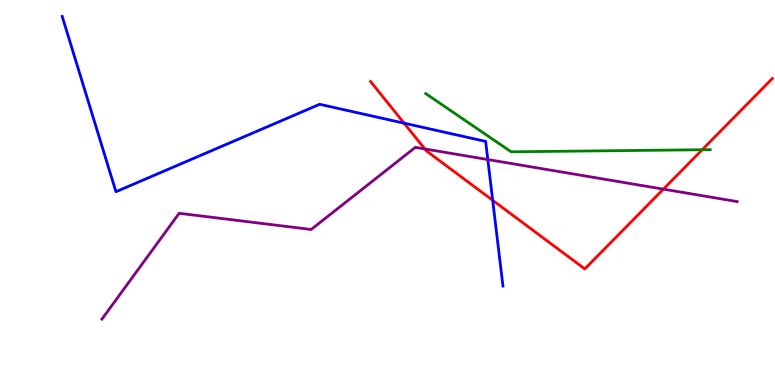[{'lines': ['blue', 'red'], 'intersections': [{'x': 5.21, 'y': 6.8}, {'x': 6.36, 'y': 4.8}]}, {'lines': ['green', 'red'], 'intersections': [{'x': 9.06, 'y': 6.11}]}, {'lines': ['purple', 'red'], 'intersections': [{'x': 5.48, 'y': 6.13}, {'x': 8.56, 'y': 5.09}]}, {'lines': ['blue', 'green'], 'intersections': []}, {'lines': ['blue', 'purple'], 'intersections': [{'x': 6.29, 'y': 5.86}]}, {'lines': ['green', 'purple'], 'intersections': []}]